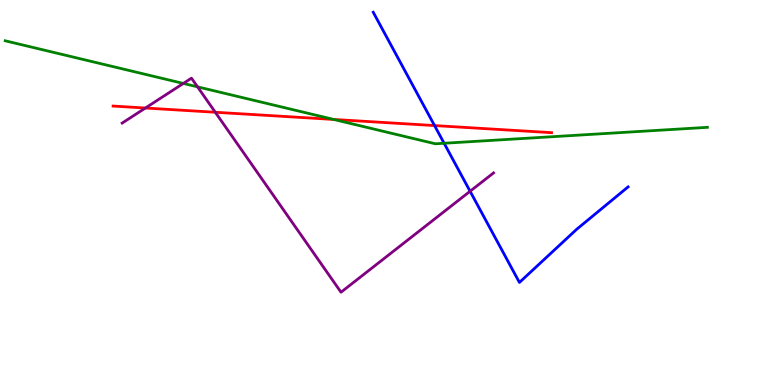[{'lines': ['blue', 'red'], 'intersections': [{'x': 5.61, 'y': 6.74}]}, {'lines': ['green', 'red'], 'intersections': [{'x': 4.31, 'y': 6.9}]}, {'lines': ['purple', 'red'], 'intersections': [{'x': 1.88, 'y': 7.19}, {'x': 2.78, 'y': 7.08}]}, {'lines': ['blue', 'green'], 'intersections': [{'x': 5.73, 'y': 6.28}]}, {'lines': ['blue', 'purple'], 'intersections': [{'x': 6.07, 'y': 5.03}]}, {'lines': ['green', 'purple'], 'intersections': [{'x': 2.37, 'y': 7.83}, {'x': 2.55, 'y': 7.74}]}]